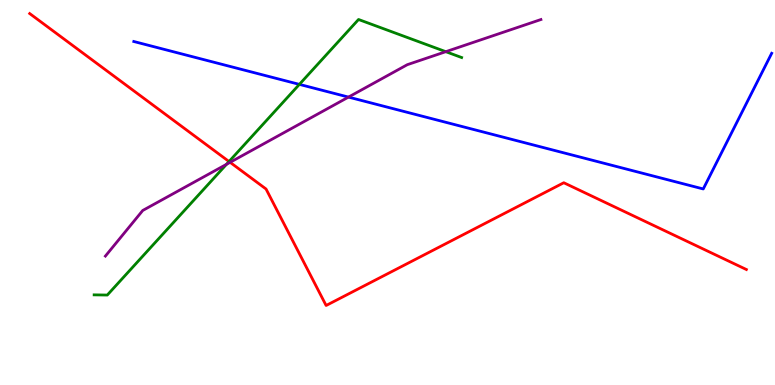[{'lines': ['blue', 'red'], 'intersections': []}, {'lines': ['green', 'red'], 'intersections': [{'x': 2.96, 'y': 5.8}]}, {'lines': ['purple', 'red'], 'intersections': [{'x': 2.97, 'y': 5.78}]}, {'lines': ['blue', 'green'], 'intersections': [{'x': 3.86, 'y': 7.81}]}, {'lines': ['blue', 'purple'], 'intersections': [{'x': 4.5, 'y': 7.48}]}, {'lines': ['green', 'purple'], 'intersections': [{'x': 2.92, 'y': 5.73}, {'x': 5.75, 'y': 8.66}]}]